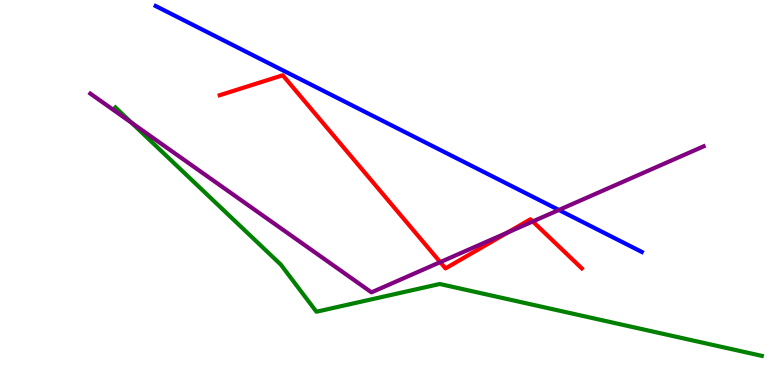[{'lines': ['blue', 'red'], 'intersections': []}, {'lines': ['green', 'red'], 'intersections': []}, {'lines': ['purple', 'red'], 'intersections': [{'x': 5.68, 'y': 3.19}, {'x': 6.55, 'y': 3.96}, {'x': 6.87, 'y': 4.25}]}, {'lines': ['blue', 'green'], 'intersections': []}, {'lines': ['blue', 'purple'], 'intersections': [{'x': 7.21, 'y': 4.55}]}, {'lines': ['green', 'purple'], 'intersections': [{'x': 1.7, 'y': 6.81}]}]